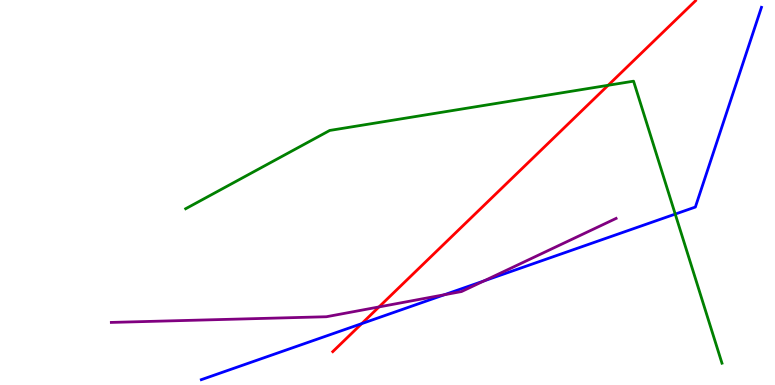[{'lines': ['blue', 'red'], 'intersections': [{'x': 4.67, 'y': 1.59}]}, {'lines': ['green', 'red'], 'intersections': [{'x': 7.85, 'y': 7.78}]}, {'lines': ['purple', 'red'], 'intersections': [{'x': 4.89, 'y': 2.03}]}, {'lines': ['blue', 'green'], 'intersections': [{'x': 8.71, 'y': 4.44}]}, {'lines': ['blue', 'purple'], 'intersections': [{'x': 5.73, 'y': 2.34}, {'x': 6.25, 'y': 2.7}]}, {'lines': ['green', 'purple'], 'intersections': []}]